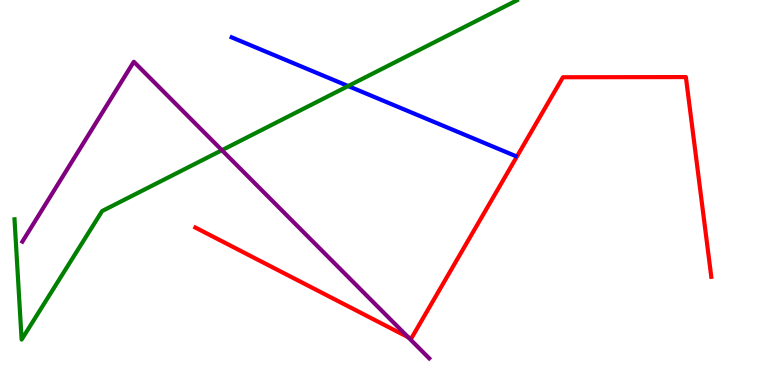[{'lines': ['blue', 'red'], 'intersections': []}, {'lines': ['green', 'red'], 'intersections': []}, {'lines': ['purple', 'red'], 'intersections': [{'x': 5.27, 'y': 1.24}]}, {'lines': ['blue', 'green'], 'intersections': [{'x': 4.49, 'y': 7.76}]}, {'lines': ['blue', 'purple'], 'intersections': []}, {'lines': ['green', 'purple'], 'intersections': [{'x': 2.86, 'y': 6.1}]}]